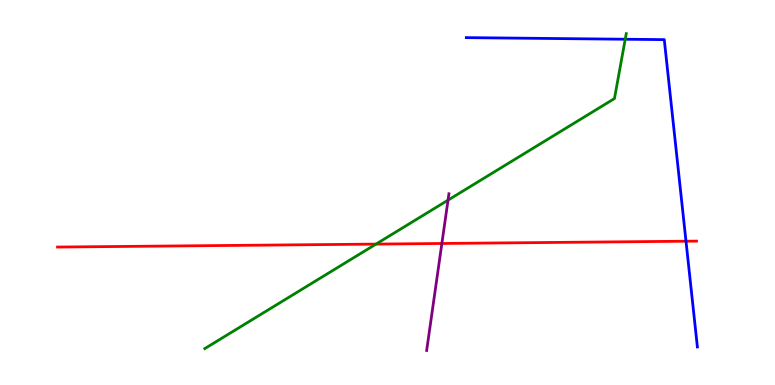[{'lines': ['blue', 'red'], 'intersections': [{'x': 8.85, 'y': 3.73}]}, {'lines': ['green', 'red'], 'intersections': [{'x': 4.85, 'y': 3.66}]}, {'lines': ['purple', 'red'], 'intersections': [{'x': 5.7, 'y': 3.68}]}, {'lines': ['blue', 'green'], 'intersections': [{'x': 8.07, 'y': 8.98}]}, {'lines': ['blue', 'purple'], 'intersections': []}, {'lines': ['green', 'purple'], 'intersections': [{'x': 5.78, 'y': 4.8}]}]